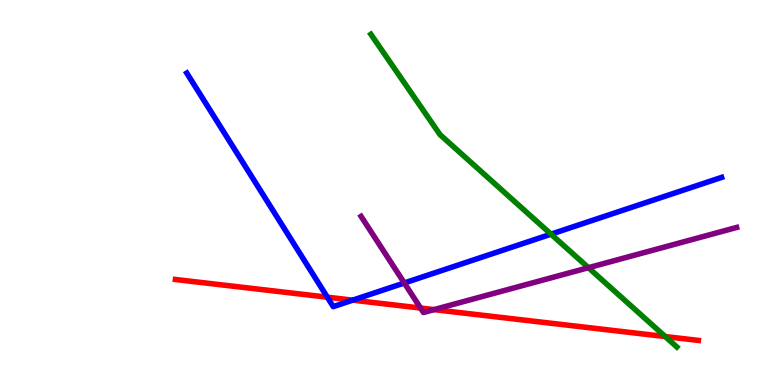[{'lines': ['blue', 'red'], 'intersections': [{'x': 4.22, 'y': 2.28}, {'x': 4.55, 'y': 2.2}]}, {'lines': ['green', 'red'], 'intersections': [{'x': 8.58, 'y': 1.26}]}, {'lines': ['purple', 'red'], 'intersections': [{'x': 5.43, 'y': 2.0}, {'x': 5.6, 'y': 1.96}]}, {'lines': ['blue', 'green'], 'intersections': [{'x': 7.11, 'y': 3.92}]}, {'lines': ['blue', 'purple'], 'intersections': [{'x': 5.22, 'y': 2.65}]}, {'lines': ['green', 'purple'], 'intersections': [{'x': 7.59, 'y': 3.05}]}]